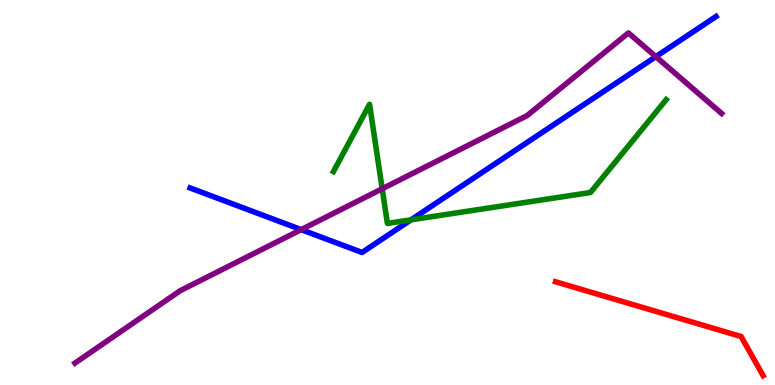[{'lines': ['blue', 'red'], 'intersections': []}, {'lines': ['green', 'red'], 'intersections': []}, {'lines': ['purple', 'red'], 'intersections': []}, {'lines': ['blue', 'green'], 'intersections': [{'x': 5.3, 'y': 4.29}]}, {'lines': ['blue', 'purple'], 'intersections': [{'x': 3.89, 'y': 4.04}, {'x': 8.46, 'y': 8.53}]}, {'lines': ['green', 'purple'], 'intersections': [{'x': 4.93, 'y': 5.1}]}]